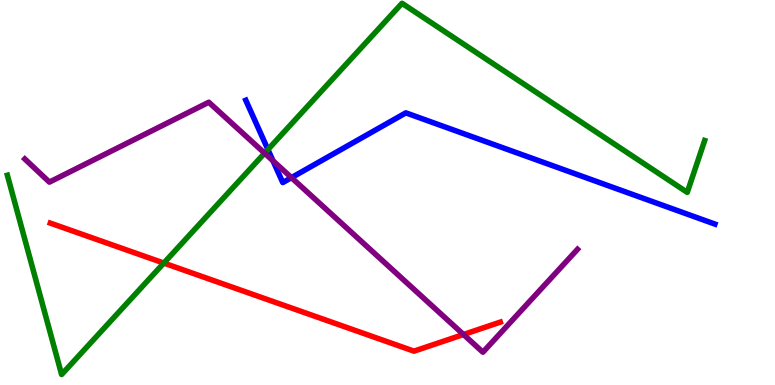[{'lines': ['blue', 'red'], 'intersections': []}, {'lines': ['green', 'red'], 'intersections': [{'x': 2.11, 'y': 3.17}]}, {'lines': ['purple', 'red'], 'intersections': [{'x': 5.98, 'y': 1.31}]}, {'lines': ['blue', 'green'], 'intersections': [{'x': 3.46, 'y': 6.12}]}, {'lines': ['blue', 'purple'], 'intersections': [{'x': 3.52, 'y': 5.82}, {'x': 3.76, 'y': 5.39}]}, {'lines': ['green', 'purple'], 'intersections': [{'x': 3.41, 'y': 6.02}]}]